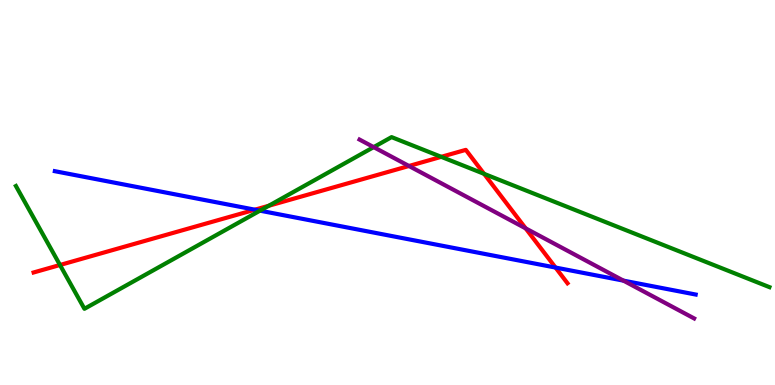[{'lines': ['blue', 'red'], 'intersections': [{'x': 3.29, 'y': 4.55}, {'x': 7.17, 'y': 3.05}]}, {'lines': ['green', 'red'], 'intersections': [{'x': 0.774, 'y': 3.12}, {'x': 3.47, 'y': 4.66}, {'x': 5.69, 'y': 5.93}, {'x': 6.25, 'y': 5.48}]}, {'lines': ['purple', 'red'], 'intersections': [{'x': 5.28, 'y': 5.69}, {'x': 6.78, 'y': 4.07}]}, {'lines': ['blue', 'green'], 'intersections': [{'x': 3.35, 'y': 4.53}]}, {'lines': ['blue', 'purple'], 'intersections': [{'x': 8.04, 'y': 2.71}]}, {'lines': ['green', 'purple'], 'intersections': [{'x': 4.82, 'y': 6.18}]}]